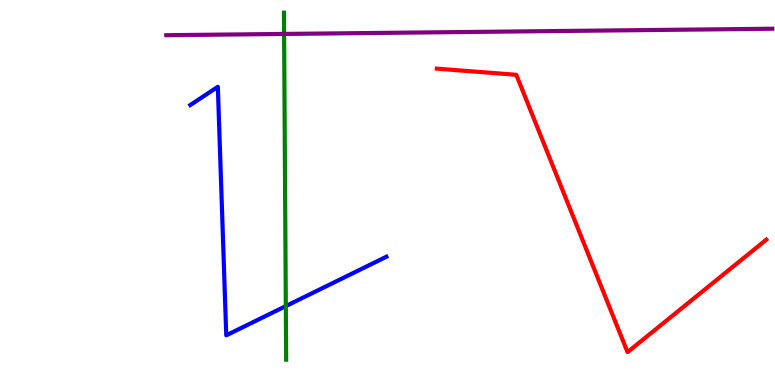[{'lines': ['blue', 'red'], 'intersections': []}, {'lines': ['green', 'red'], 'intersections': []}, {'lines': ['purple', 'red'], 'intersections': []}, {'lines': ['blue', 'green'], 'intersections': [{'x': 3.69, 'y': 2.05}]}, {'lines': ['blue', 'purple'], 'intersections': []}, {'lines': ['green', 'purple'], 'intersections': [{'x': 3.67, 'y': 9.12}]}]